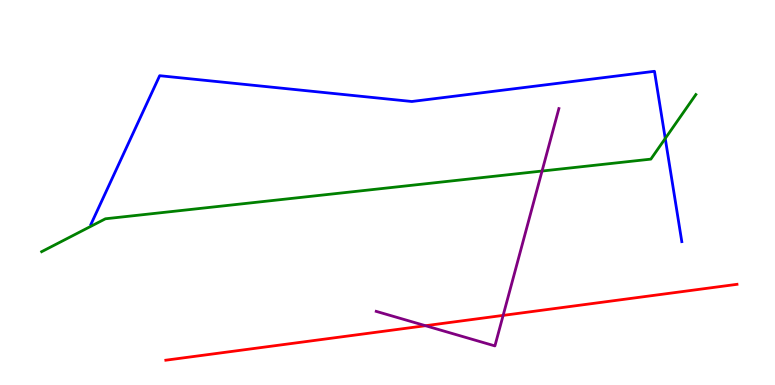[{'lines': ['blue', 'red'], 'intersections': []}, {'lines': ['green', 'red'], 'intersections': []}, {'lines': ['purple', 'red'], 'intersections': [{'x': 5.49, 'y': 1.54}, {'x': 6.49, 'y': 1.81}]}, {'lines': ['blue', 'green'], 'intersections': [{'x': 8.58, 'y': 6.4}]}, {'lines': ['blue', 'purple'], 'intersections': []}, {'lines': ['green', 'purple'], 'intersections': [{'x': 6.99, 'y': 5.56}]}]